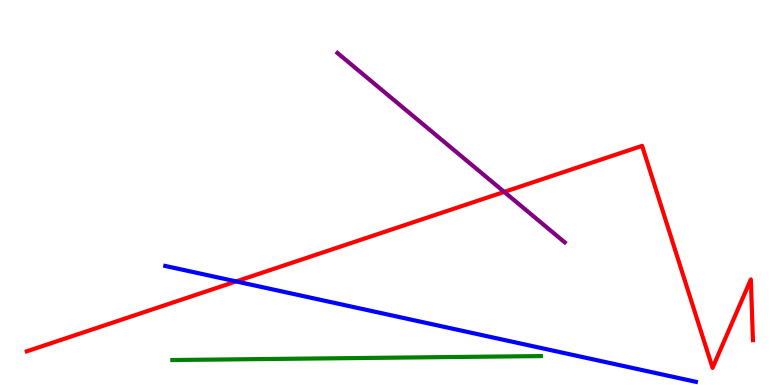[{'lines': ['blue', 'red'], 'intersections': [{'x': 3.05, 'y': 2.69}]}, {'lines': ['green', 'red'], 'intersections': []}, {'lines': ['purple', 'red'], 'intersections': [{'x': 6.51, 'y': 5.02}]}, {'lines': ['blue', 'green'], 'intersections': []}, {'lines': ['blue', 'purple'], 'intersections': []}, {'lines': ['green', 'purple'], 'intersections': []}]